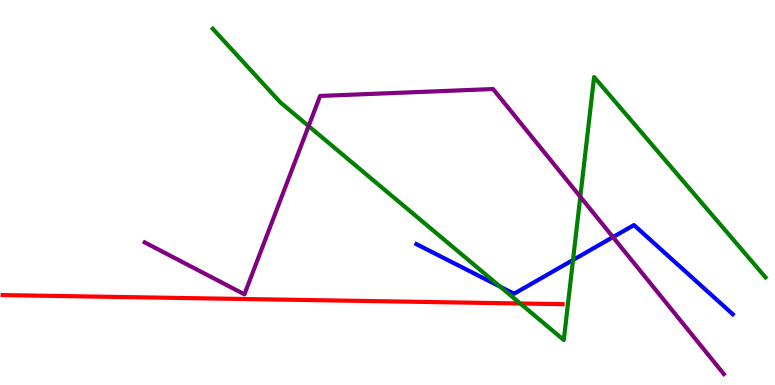[{'lines': ['blue', 'red'], 'intersections': []}, {'lines': ['green', 'red'], 'intersections': [{'x': 6.71, 'y': 2.12}]}, {'lines': ['purple', 'red'], 'intersections': []}, {'lines': ['blue', 'green'], 'intersections': [{'x': 6.45, 'y': 2.55}, {'x': 7.39, 'y': 3.25}]}, {'lines': ['blue', 'purple'], 'intersections': [{'x': 7.91, 'y': 3.84}]}, {'lines': ['green', 'purple'], 'intersections': [{'x': 3.98, 'y': 6.73}, {'x': 7.49, 'y': 4.89}]}]